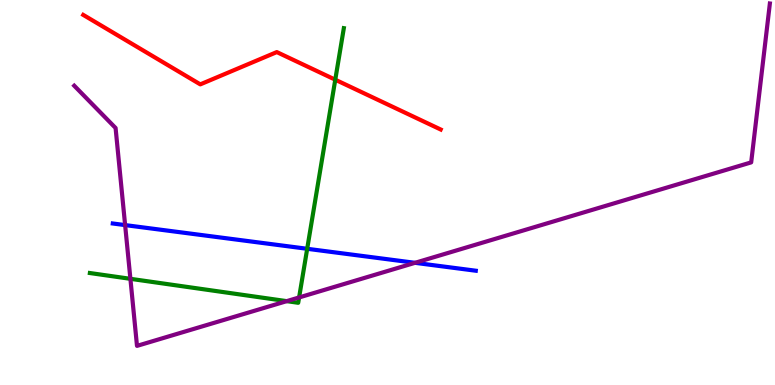[{'lines': ['blue', 'red'], 'intersections': []}, {'lines': ['green', 'red'], 'intersections': [{'x': 4.33, 'y': 7.93}]}, {'lines': ['purple', 'red'], 'intersections': []}, {'lines': ['blue', 'green'], 'intersections': [{'x': 3.96, 'y': 3.54}]}, {'lines': ['blue', 'purple'], 'intersections': [{'x': 1.61, 'y': 4.15}, {'x': 5.36, 'y': 3.17}]}, {'lines': ['green', 'purple'], 'intersections': [{'x': 1.68, 'y': 2.76}, {'x': 3.7, 'y': 2.18}, {'x': 3.86, 'y': 2.27}]}]